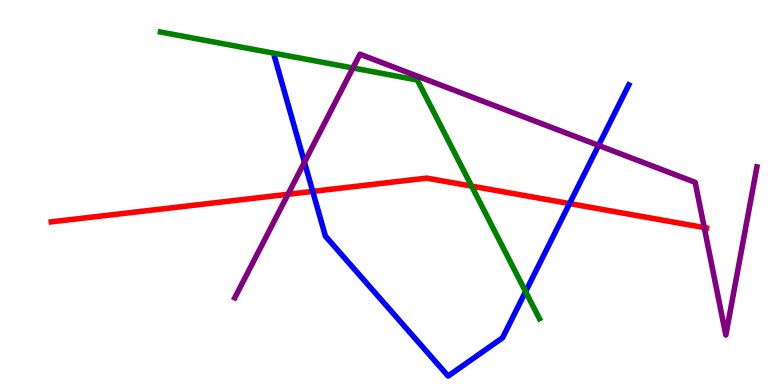[{'lines': ['blue', 'red'], 'intersections': [{'x': 4.04, 'y': 5.03}, {'x': 7.35, 'y': 4.71}]}, {'lines': ['green', 'red'], 'intersections': [{'x': 6.09, 'y': 5.17}]}, {'lines': ['purple', 'red'], 'intersections': [{'x': 3.72, 'y': 4.95}, {'x': 9.09, 'y': 4.09}]}, {'lines': ['blue', 'green'], 'intersections': [{'x': 6.78, 'y': 2.43}]}, {'lines': ['blue', 'purple'], 'intersections': [{'x': 3.93, 'y': 5.79}, {'x': 7.72, 'y': 6.22}]}, {'lines': ['green', 'purple'], 'intersections': [{'x': 4.55, 'y': 8.23}]}]